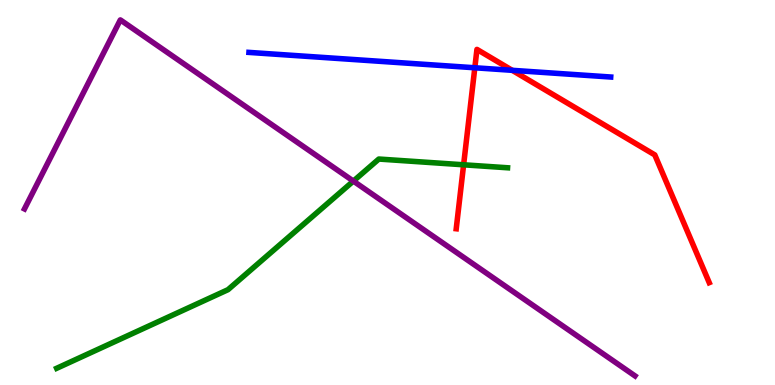[{'lines': ['blue', 'red'], 'intersections': [{'x': 6.13, 'y': 8.24}, {'x': 6.61, 'y': 8.17}]}, {'lines': ['green', 'red'], 'intersections': [{'x': 5.98, 'y': 5.72}]}, {'lines': ['purple', 'red'], 'intersections': []}, {'lines': ['blue', 'green'], 'intersections': []}, {'lines': ['blue', 'purple'], 'intersections': []}, {'lines': ['green', 'purple'], 'intersections': [{'x': 4.56, 'y': 5.3}]}]